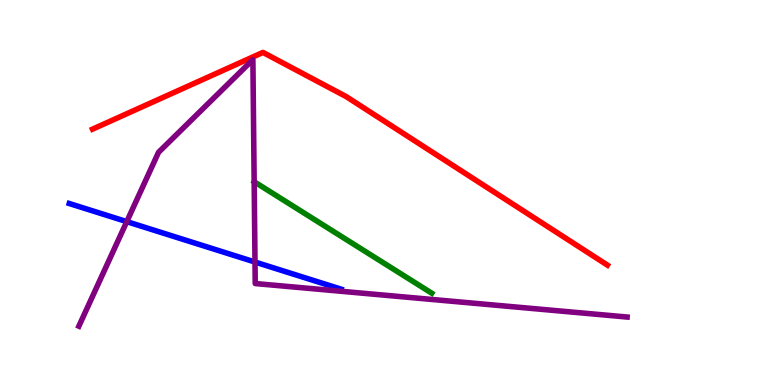[{'lines': ['blue', 'red'], 'intersections': []}, {'lines': ['green', 'red'], 'intersections': []}, {'lines': ['purple', 'red'], 'intersections': []}, {'lines': ['blue', 'green'], 'intersections': []}, {'lines': ['blue', 'purple'], 'intersections': [{'x': 1.64, 'y': 4.24}, {'x': 3.29, 'y': 3.19}]}, {'lines': ['green', 'purple'], 'intersections': []}]